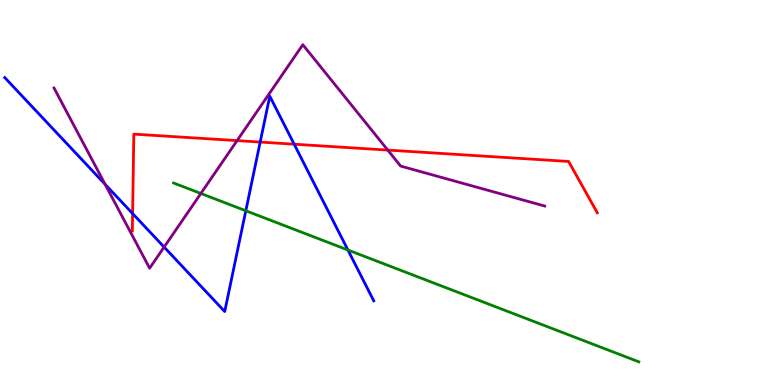[{'lines': ['blue', 'red'], 'intersections': [{'x': 1.71, 'y': 4.45}, {'x': 3.36, 'y': 6.31}, {'x': 3.8, 'y': 6.25}]}, {'lines': ['green', 'red'], 'intersections': []}, {'lines': ['purple', 'red'], 'intersections': [{'x': 3.06, 'y': 6.35}, {'x': 5.0, 'y': 6.1}]}, {'lines': ['blue', 'green'], 'intersections': [{'x': 3.17, 'y': 4.53}, {'x': 4.49, 'y': 3.51}]}, {'lines': ['blue', 'purple'], 'intersections': [{'x': 1.36, 'y': 5.21}, {'x': 2.12, 'y': 3.58}]}, {'lines': ['green', 'purple'], 'intersections': [{'x': 2.59, 'y': 4.97}]}]